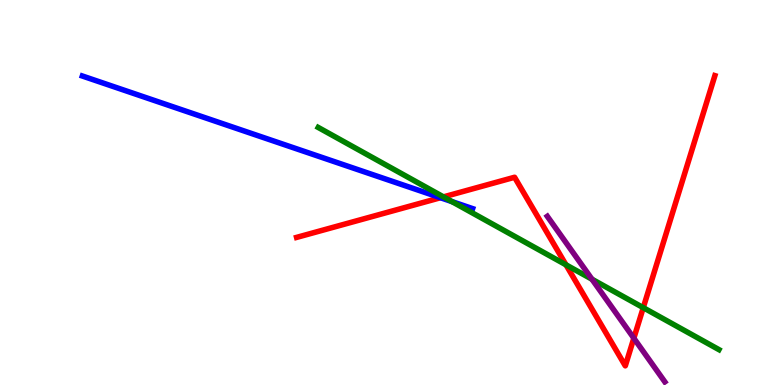[{'lines': ['blue', 'red'], 'intersections': [{'x': 5.68, 'y': 4.86}]}, {'lines': ['green', 'red'], 'intersections': [{'x': 5.72, 'y': 4.89}, {'x': 7.3, 'y': 3.12}, {'x': 8.3, 'y': 2.01}]}, {'lines': ['purple', 'red'], 'intersections': [{'x': 8.18, 'y': 1.22}]}, {'lines': ['blue', 'green'], 'intersections': [{'x': 5.83, 'y': 4.76}]}, {'lines': ['blue', 'purple'], 'intersections': []}, {'lines': ['green', 'purple'], 'intersections': [{'x': 7.64, 'y': 2.75}]}]